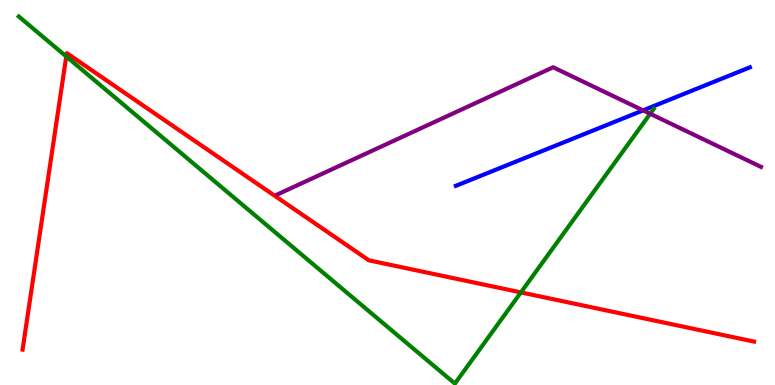[{'lines': ['blue', 'red'], 'intersections': []}, {'lines': ['green', 'red'], 'intersections': [{'x': 0.855, 'y': 8.53}, {'x': 6.72, 'y': 2.41}]}, {'lines': ['purple', 'red'], 'intersections': []}, {'lines': ['blue', 'green'], 'intersections': []}, {'lines': ['blue', 'purple'], 'intersections': [{'x': 8.3, 'y': 7.13}]}, {'lines': ['green', 'purple'], 'intersections': [{'x': 8.39, 'y': 7.05}]}]